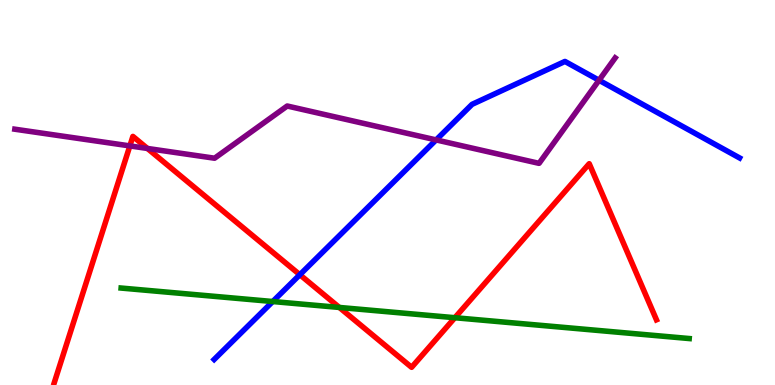[{'lines': ['blue', 'red'], 'intersections': [{'x': 3.87, 'y': 2.86}]}, {'lines': ['green', 'red'], 'intersections': [{'x': 4.38, 'y': 2.01}, {'x': 5.87, 'y': 1.75}]}, {'lines': ['purple', 'red'], 'intersections': [{'x': 1.68, 'y': 6.21}, {'x': 1.9, 'y': 6.14}]}, {'lines': ['blue', 'green'], 'intersections': [{'x': 3.52, 'y': 2.17}]}, {'lines': ['blue', 'purple'], 'intersections': [{'x': 5.63, 'y': 6.37}, {'x': 7.73, 'y': 7.92}]}, {'lines': ['green', 'purple'], 'intersections': []}]